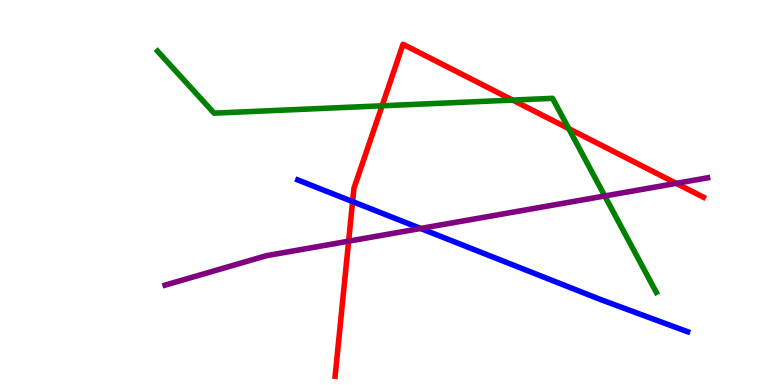[{'lines': ['blue', 'red'], 'intersections': [{'x': 4.55, 'y': 4.76}]}, {'lines': ['green', 'red'], 'intersections': [{'x': 4.93, 'y': 7.25}, {'x': 6.61, 'y': 7.4}, {'x': 7.34, 'y': 6.66}]}, {'lines': ['purple', 'red'], 'intersections': [{'x': 4.5, 'y': 3.74}, {'x': 8.73, 'y': 5.24}]}, {'lines': ['blue', 'green'], 'intersections': []}, {'lines': ['blue', 'purple'], 'intersections': [{'x': 5.43, 'y': 4.07}]}, {'lines': ['green', 'purple'], 'intersections': [{'x': 7.8, 'y': 4.91}]}]